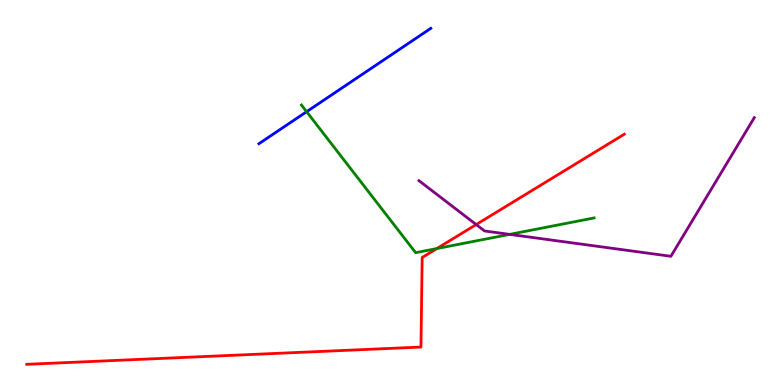[{'lines': ['blue', 'red'], 'intersections': []}, {'lines': ['green', 'red'], 'intersections': [{'x': 5.64, 'y': 3.54}]}, {'lines': ['purple', 'red'], 'intersections': [{'x': 6.14, 'y': 4.17}]}, {'lines': ['blue', 'green'], 'intersections': [{'x': 3.96, 'y': 7.1}]}, {'lines': ['blue', 'purple'], 'intersections': []}, {'lines': ['green', 'purple'], 'intersections': [{'x': 6.58, 'y': 3.91}]}]